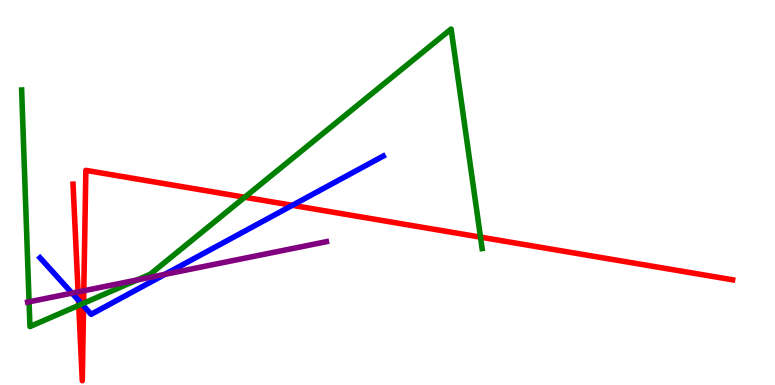[{'lines': ['blue', 'red'], 'intersections': [{'x': 1.01, 'y': 2.2}, {'x': 1.08, 'y': 2.05}, {'x': 3.77, 'y': 4.67}]}, {'lines': ['green', 'red'], 'intersections': [{'x': 1.02, 'y': 2.07}, {'x': 1.08, 'y': 2.12}, {'x': 3.16, 'y': 4.88}, {'x': 6.2, 'y': 3.84}]}, {'lines': ['purple', 'red'], 'intersections': [{'x': 1.01, 'y': 2.42}, {'x': 1.08, 'y': 2.45}]}, {'lines': ['blue', 'green'], 'intersections': [{'x': 1.06, 'y': 2.1}]}, {'lines': ['blue', 'purple'], 'intersections': [{'x': 0.929, 'y': 2.39}, {'x': 2.13, 'y': 2.87}]}, {'lines': ['green', 'purple'], 'intersections': [{'x': 0.375, 'y': 2.16}, {'x': 1.77, 'y': 2.73}]}]